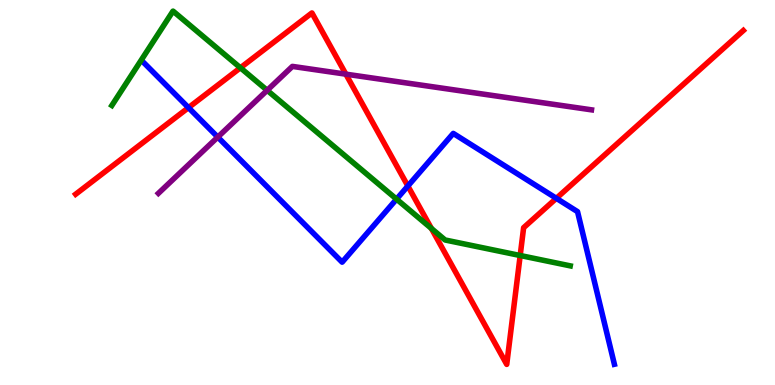[{'lines': ['blue', 'red'], 'intersections': [{'x': 2.43, 'y': 7.2}, {'x': 5.26, 'y': 5.17}, {'x': 7.18, 'y': 4.85}]}, {'lines': ['green', 'red'], 'intersections': [{'x': 3.1, 'y': 8.24}, {'x': 5.57, 'y': 4.07}, {'x': 6.71, 'y': 3.36}]}, {'lines': ['purple', 'red'], 'intersections': [{'x': 4.46, 'y': 8.07}]}, {'lines': ['blue', 'green'], 'intersections': [{'x': 5.12, 'y': 4.83}]}, {'lines': ['blue', 'purple'], 'intersections': [{'x': 2.81, 'y': 6.44}]}, {'lines': ['green', 'purple'], 'intersections': [{'x': 3.45, 'y': 7.65}]}]